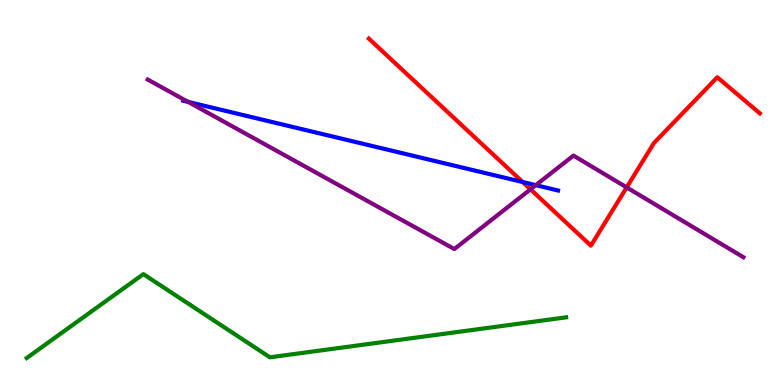[{'lines': ['blue', 'red'], 'intersections': [{'x': 6.74, 'y': 5.27}]}, {'lines': ['green', 'red'], 'intersections': []}, {'lines': ['purple', 'red'], 'intersections': [{'x': 6.84, 'y': 5.08}, {'x': 8.09, 'y': 5.13}]}, {'lines': ['blue', 'green'], 'intersections': []}, {'lines': ['blue', 'purple'], 'intersections': [{'x': 2.43, 'y': 7.35}, {'x': 6.91, 'y': 5.19}]}, {'lines': ['green', 'purple'], 'intersections': []}]